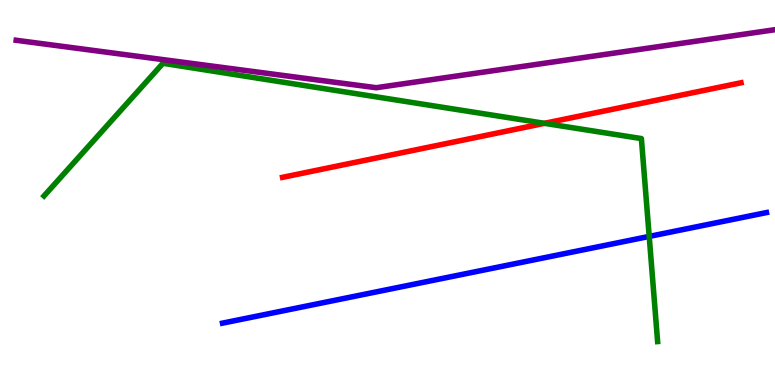[{'lines': ['blue', 'red'], 'intersections': []}, {'lines': ['green', 'red'], 'intersections': [{'x': 7.03, 'y': 6.8}]}, {'lines': ['purple', 'red'], 'intersections': []}, {'lines': ['blue', 'green'], 'intersections': [{'x': 8.38, 'y': 3.86}]}, {'lines': ['blue', 'purple'], 'intersections': []}, {'lines': ['green', 'purple'], 'intersections': []}]